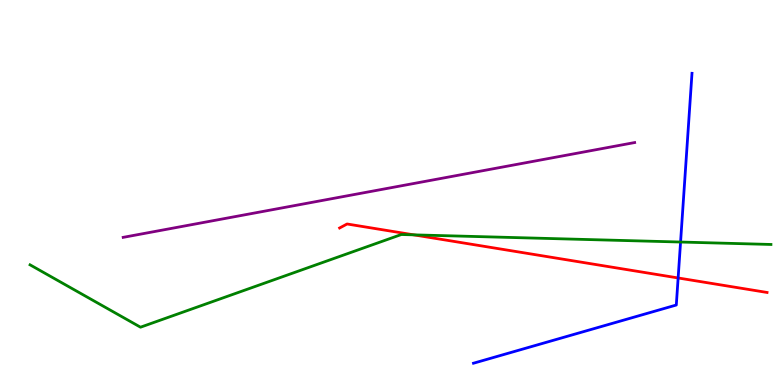[{'lines': ['blue', 'red'], 'intersections': [{'x': 8.75, 'y': 2.78}]}, {'lines': ['green', 'red'], 'intersections': [{'x': 5.34, 'y': 3.9}]}, {'lines': ['purple', 'red'], 'intersections': []}, {'lines': ['blue', 'green'], 'intersections': [{'x': 8.78, 'y': 3.71}]}, {'lines': ['blue', 'purple'], 'intersections': []}, {'lines': ['green', 'purple'], 'intersections': []}]